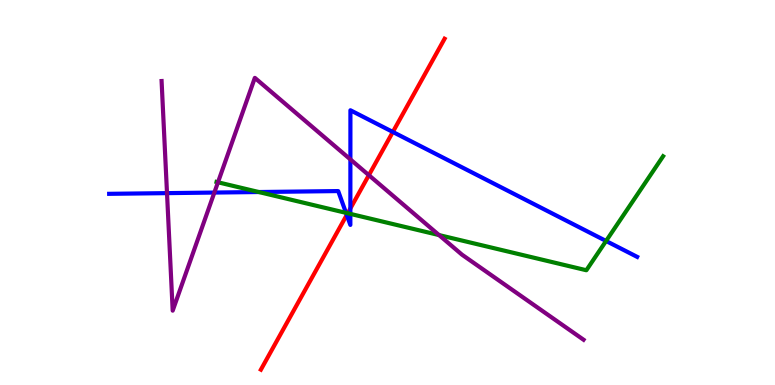[{'lines': ['blue', 'red'], 'intersections': [{'x': 4.47, 'y': 4.42}, {'x': 4.52, 'y': 4.59}, {'x': 5.07, 'y': 6.57}]}, {'lines': ['green', 'red'], 'intersections': [{'x': 4.49, 'y': 4.46}]}, {'lines': ['purple', 'red'], 'intersections': [{'x': 4.76, 'y': 5.45}]}, {'lines': ['blue', 'green'], 'intersections': [{'x': 3.34, 'y': 5.01}, {'x': 4.46, 'y': 4.47}, {'x': 4.52, 'y': 4.44}, {'x': 7.82, 'y': 3.74}]}, {'lines': ['blue', 'purple'], 'intersections': [{'x': 2.15, 'y': 4.98}, {'x': 2.77, 'y': 5.0}, {'x': 4.52, 'y': 5.86}]}, {'lines': ['green', 'purple'], 'intersections': [{'x': 2.81, 'y': 5.27}, {'x': 5.66, 'y': 3.89}]}]